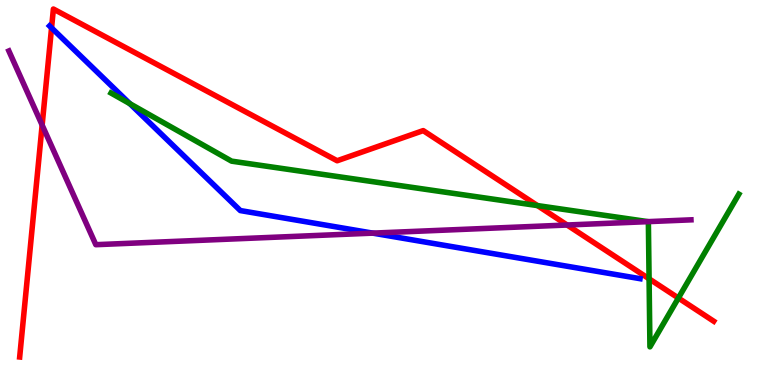[{'lines': ['blue', 'red'], 'intersections': [{'x': 0.665, 'y': 9.28}]}, {'lines': ['green', 'red'], 'intersections': [{'x': 6.94, 'y': 4.66}, {'x': 8.38, 'y': 2.76}, {'x': 8.75, 'y': 2.26}]}, {'lines': ['purple', 'red'], 'intersections': [{'x': 0.544, 'y': 6.75}, {'x': 7.32, 'y': 4.16}]}, {'lines': ['blue', 'green'], 'intersections': [{'x': 1.68, 'y': 7.31}]}, {'lines': ['blue', 'purple'], 'intersections': [{'x': 4.81, 'y': 3.94}]}, {'lines': ['green', 'purple'], 'intersections': [{'x': 8.36, 'y': 4.24}]}]